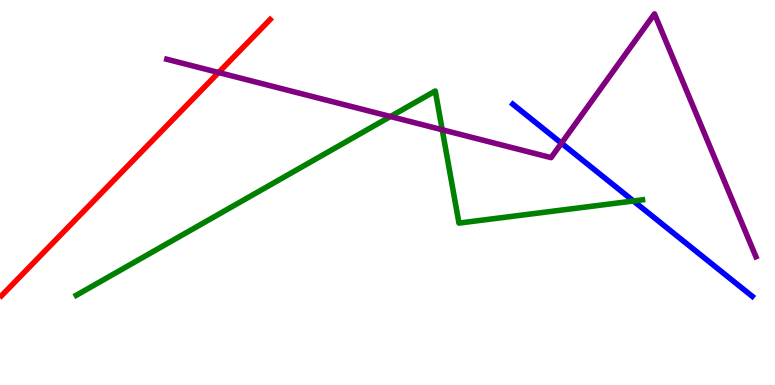[{'lines': ['blue', 'red'], 'intersections': []}, {'lines': ['green', 'red'], 'intersections': []}, {'lines': ['purple', 'red'], 'intersections': [{'x': 2.82, 'y': 8.12}]}, {'lines': ['blue', 'green'], 'intersections': [{'x': 8.17, 'y': 4.78}]}, {'lines': ['blue', 'purple'], 'intersections': [{'x': 7.24, 'y': 6.28}]}, {'lines': ['green', 'purple'], 'intersections': [{'x': 5.04, 'y': 6.97}, {'x': 5.71, 'y': 6.63}]}]